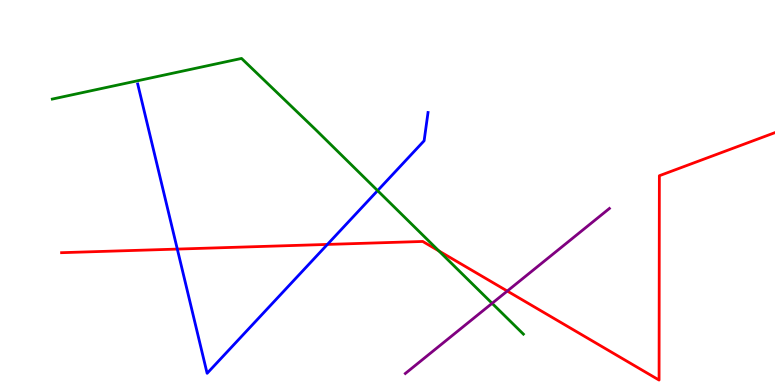[{'lines': ['blue', 'red'], 'intersections': [{'x': 2.29, 'y': 3.53}, {'x': 4.22, 'y': 3.65}]}, {'lines': ['green', 'red'], 'intersections': [{'x': 5.66, 'y': 3.48}]}, {'lines': ['purple', 'red'], 'intersections': [{'x': 6.55, 'y': 2.44}]}, {'lines': ['blue', 'green'], 'intersections': [{'x': 4.87, 'y': 5.05}]}, {'lines': ['blue', 'purple'], 'intersections': []}, {'lines': ['green', 'purple'], 'intersections': [{'x': 6.35, 'y': 2.12}]}]